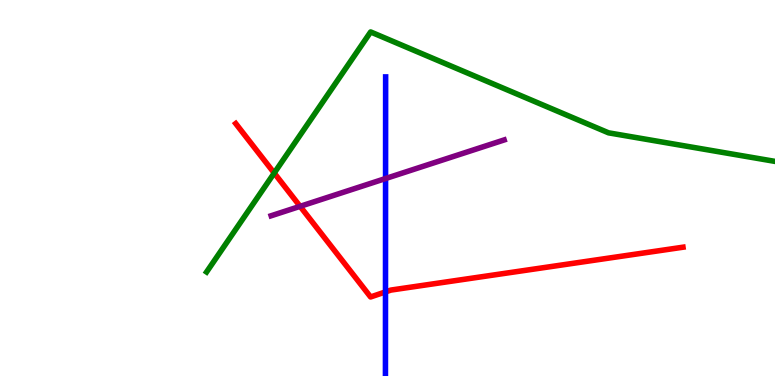[{'lines': ['blue', 'red'], 'intersections': [{'x': 4.97, 'y': 2.42}]}, {'lines': ['green', 'red'], 'intersections': [{'x': 3.54, 'y': 5.51}]}, {'lines': ['purple', 'red'], 'intersections': [{'x': 3.87, 'y': 4.64}]}, {'lines': ['blue', 'green'], 'intersections': []}, {'lines': ['blue', 'purple'], 'intersections': [{'x': 4.98, 'y': 5.36}]}, {'lines': ['green', 'purple'], 'intersections': []}]